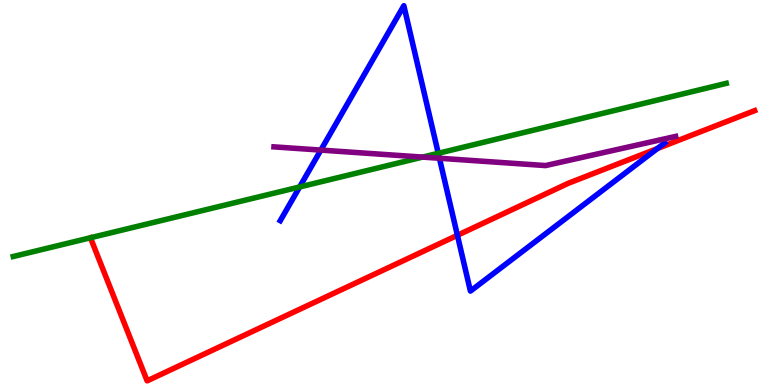[{'lines': ['blue', 'red'], 'intersections': [{'x': 5.9, 'y': 3.89}, {'x': 8.48, 'y': 6.14}]}, {'lines': ['green', 'red'], 'intersections': []}, {'lines': ['purple', 'red'], 'intersections': []}, {'lines': ['blue', 'green'], 'intersections': [{'x': 3.87, 'y': 5.14}, {'x': 5.66, 'y': 6.02}]}, {'lines': ['blue', 'purple'], 'intersections': [{'x': 4.14, 'y': 6.1}, {'x': 5.67, 'y': 5.89}]}, {'lines': ['green', 'purple'], 'intersections': [{'x': 5.45, 'y': 5.92}]}]